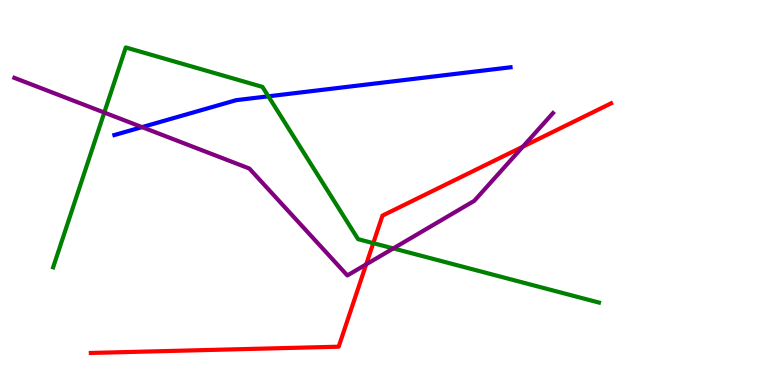[{'lines': ['blue', 'red'], 'intersections': []}, {'lines': ['green', 'red'], 'intersections': [{'x': 4.82, 'y': 3.68}]}, {'lines': ['purple', 'red'], 'intersections': [{'x': 4.72, 'y': 3.13}, {'x': 6.75, 'y': 6.19}]}, {'lines': ['blue', 'green'], 'intersections': [{'x': 3.46, 'y': 7.5}]}, {'lines': ['blue', 'purple'], 'intersections': [{'x': 1.83, 'y': 6.7}]}, {'lines': ['green', 'purple'], 'intersections': [{'x': 1.35, 'y': 7.08}, {'x': 5.07, 'y': 3.55}]}]